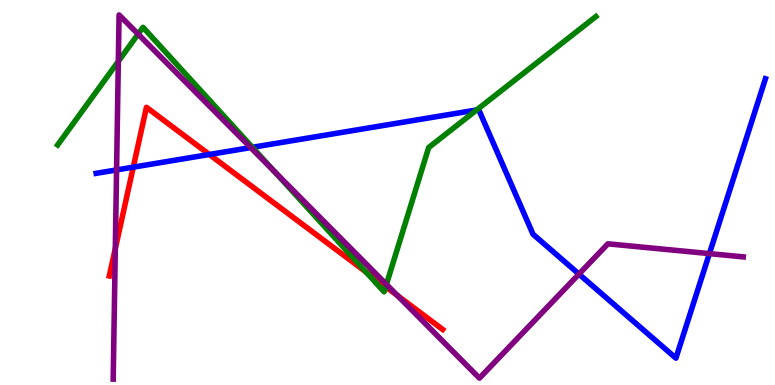[{'lines': ['blue', 'red'], 'intersections': [{'x': 1.72, 'y': 5.66}, {'x': 2.7, 'y': 5.99}]}, {'lines': ['green', 'red'], 'intersections': [{'x': 4.72, 'y': 2.94}, {'x': 4.98, 'y': 2.55}]}, {'lines': ['purple', 'red'], 'intersections': [{'x': 1.49, 'y': 3.54}, {'x': 5.13, 'y': 2.32}]}, {'lines': ['blue', 'green'], 'intersections': [{'x': 3.26, 'y': 6.17}, {'x': 6.15, 'y': 7.14}]}, {'lines': ['blue', 'purple'], 'intersections': [{'x': 1.5, 'y': 5.59}, {'x': 3.23, 'y': 6.17}, {'x': 7.47, 'y': 2.88}, {'x': 9.15, 'y': 3.41}]}, {'lines': ['green', 'purple'], 'intersections': [{'x': 1.53, 'y': 8.41}, {'x': 1.78, 'y': 9.11}, {'x': 3.54, 'y': 5.54}, {'x': 4.99, 'y': 2.61}]}]